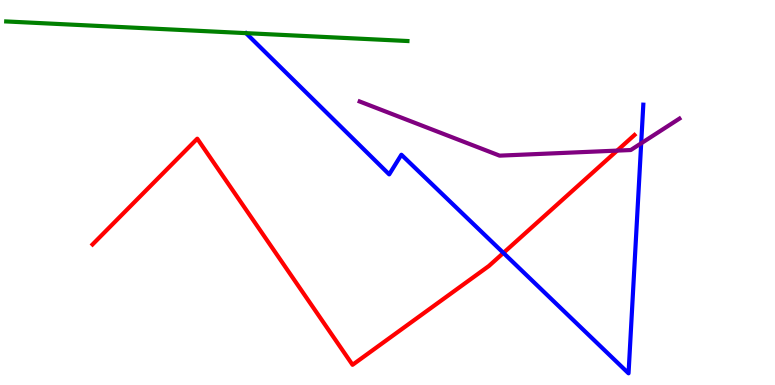[{'lines': ['blue', 'red'], 'intersections': [{'x': 6.5, 'y': 3.43}]}, {'lines': ['green', 'red'], 'intersections': []}, {'lines': ['purple', 'red'], 'intersections': [{'x': 7.96, 'y': 6.09}]}, {'lines': ['blue', 'green'], 'intersections': []}, {'lines': ['blue', 'purple'], 'intersections': [{'x': 8.27, 'y': 6.28}]}, {'lines': ['green', 'purple'], 'intersections': []}]